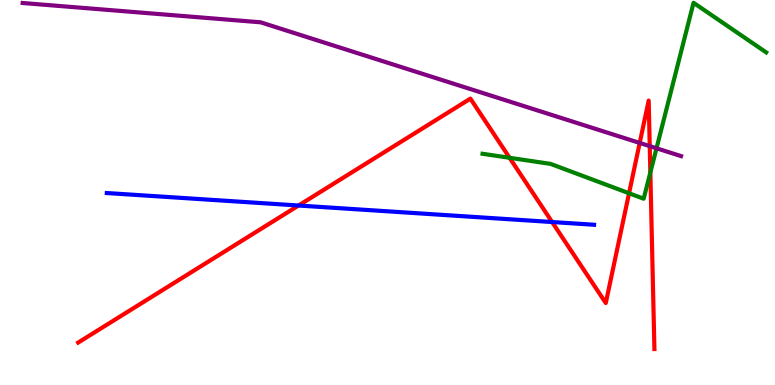[{'lines': ['blue', 'red'], 'intersections': [{'x': 3.85, 'y': 4.66}, {'x': 7.12, 'y': 4.23}]}, {'lines': ['green', 'red'], 'intersections': [{'x': 6.58, 'y': 5.9}, {'x': 8.12, 'y': 4.98}, {'x': 8.39, 'y': 5.52}]}, {'lines': ['purple', 'red'], 'intersections': [{'x': 8.25, 'y': 6.29}, {'x': 8.38, 'y': 6.2}]}, {'lines': ['blue', 'green'], 'intersections': []}, {'lines': ['blue', 'purple'], 'intersections': []}, {'lines': ['green', 'purple'], 'intersections': [{'x': 8.47, 'y': 6.15}]}]